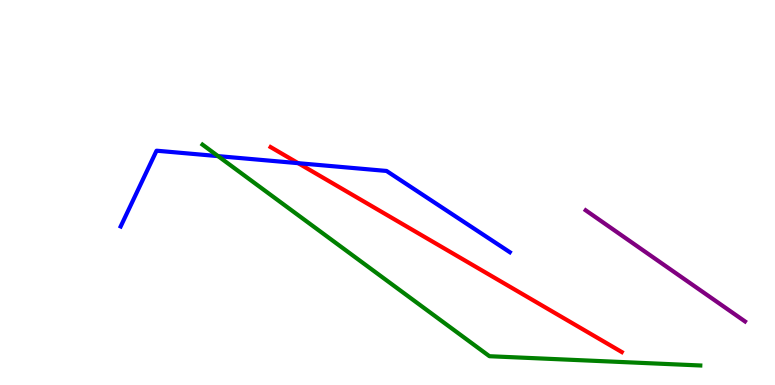[{'lines': ['blue', 'red'], 'intersections': [{'x': 3.85, 'y': 5.76}]}, {'lines': ['green', 'red'], 'intersections': []}, {'lines': ['purple', 'red'], 'intersections': []}, {'lines': ['blue', 'green'], 'intersections': [{'x': 2.81, 'y': 5.95}]}, {'lines': ['blue', 'purple'], 'intersections': []}, {'lines': ['green', 'purple'], 'intersections': []}]